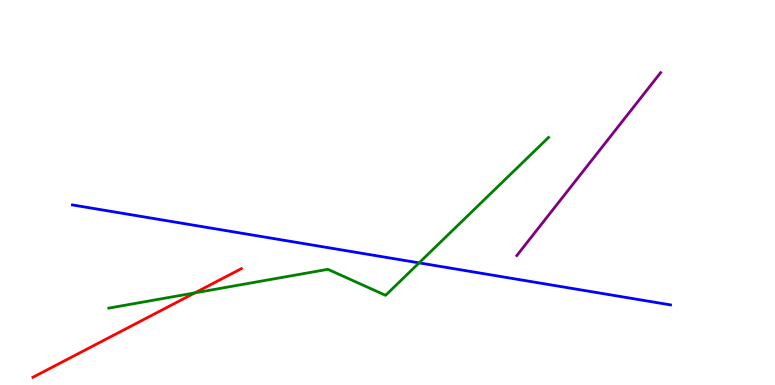[{'lines': ['blue', 'red'], 'intersections': []}, {'lines': ['green', 'red'], 'intersections': [{'x': 2.51, 'y': 2.39}]}, {'lines': ['purple', 'red'], 'intersections': []}, {'lines': ['blue', 'green'], 'intersections': [{'x': 5.41, 'y': 3.17}]}, {'lines': ['blue', 'purple'], 'intersections': []}, {'lines': ['green', 'purple'], 'intersections': []}]